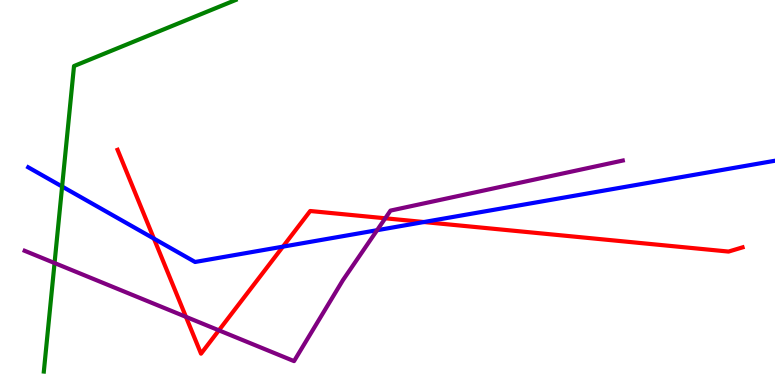[{'lines': ['blue', 'red'], 'intersections': [{'x': 1.99, 'y': 3.8}, {'x': 3.65, 'y': 3.59}, {'x': 5.47, 'y': 4.23}]}, {'lines': ['green', 'red'], 'intersections': []}, {'lines': ['purple', 'red'], 'intersections': [{'x': 2.4, 'y': 1.77}, {'x': 2.82, 'y': 1.42}, {'x': 4.97, 'y': 4.33}]}, {'lines': ['blue', 'green'], 'intersections': [{'x': 0.801, 'y': 5.16}]}, {'lines': ['blue', 'purple'], 'intersections': [{'x': 4.87, 'y': 4.02}]}, {'lines': ['green', 'purple'], 'intersections': [{'x': 0.704, 'y': 3.17}]}]